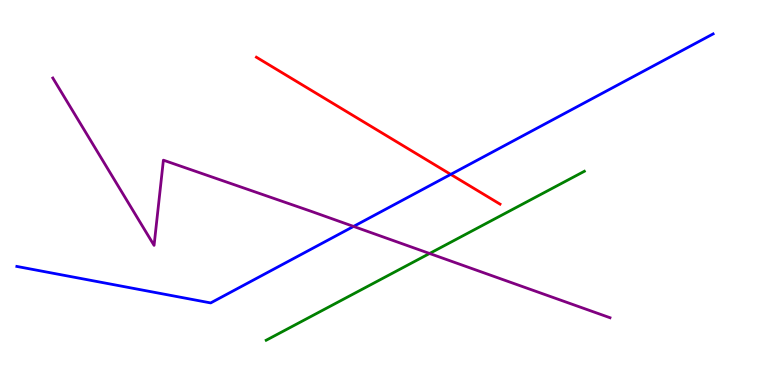[{'lines': ['blue', 'red'], 'intersections': [{'x': 5.82, 'y': 5.47}]}, {'lines': ['green', 'red'], 'intersections': []}, {'lines': ['purple', 'red'], 'intersections': []}, {'lines': ['blue', 'green'], 'intersections': []}, {'lines': ['blue', 'purple'], 'intersections': [{'x': 4.56, 'y': 4.12}]}, {'lines': ['green', 'purple'], 'intersections': [{'x': 5.54, 'y': 3.42}]}]